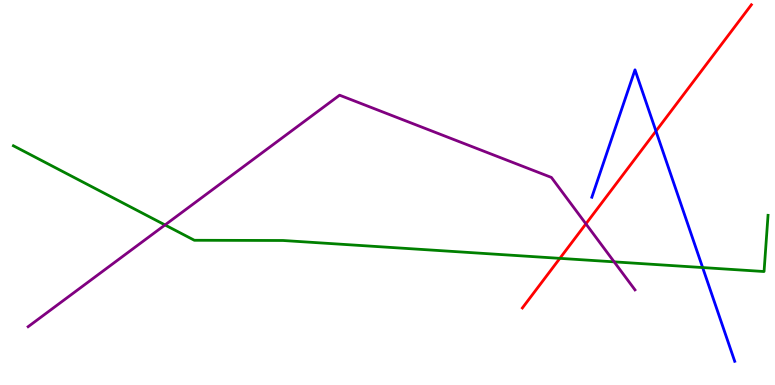[{'lines': ['blue', 'red'], 'intersections': [{'x': 8.46, 'y': 6.59}]}, {'lines': ['green', 'red'], 'intersections': [{'x': 7.22, 'y': 3.29}]}, {'lines': ['purple', 'red'], 'intersections': [{'x': 7.56, 'y': 4.19}]}, {'lines': ['blue', 'green'], 'intersections': [{'x': 9.07, 'y': 3.05}]}, {'lines': ['blue', 'purple'], 'intersections': []}, {'lines': ['green', 'purple'], 'intersections': [{'x': 2.13, 'y': 4.16}, {'x': 7.92, 'y': 3.2}]}]